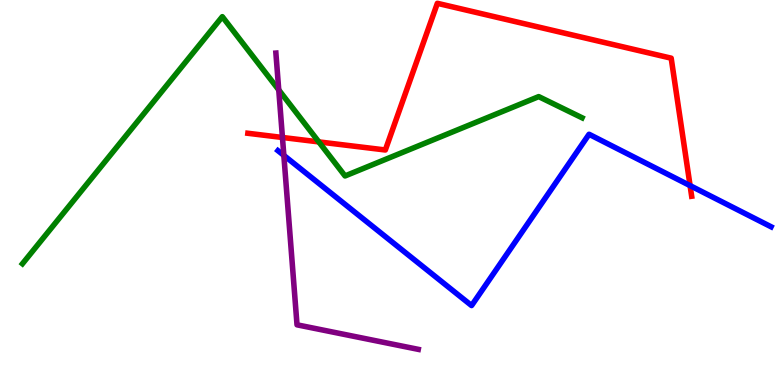[{'lines': ['blue', 'red'], 'intersections': [{'x': 8.9, 'y': 5.18}]}, {'lines': ['green', 'red'], 'intersections': [{'x': 4.11, 'y': 6.31}]}, {'lines': ['purple', 'red'], 'intersections': [{'x': 3.64, 'y': 6.43}]}, {'lines': ['blue', 'green'], 'intersections': []}, {'lines': ['blue', 'purple'], 'intersections': [{'x': 3.66, 'y': 5.96}]}, {'lines': ['green', 'purple'], 'intersections': [{'x': 3.6, 'y': 7.66}]}]